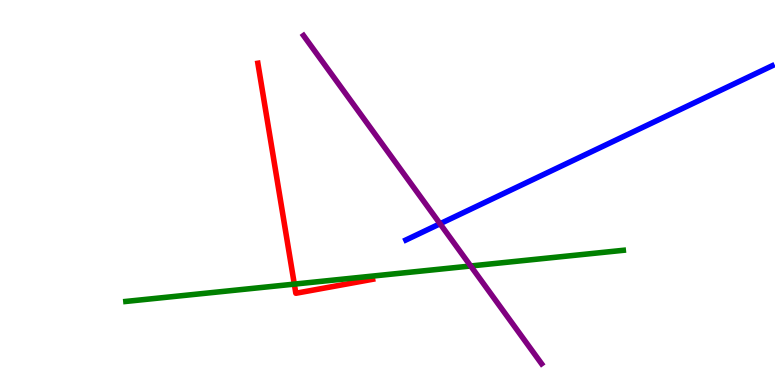[{'lines': ['blue', 'red'], 'intersections': []}, {'lines': ['green', 'red'], 'intersections': [{'x': 3.8, 'y': 2.62}]}, {'lines': ['purple', 'red'], 'intersections': []}, {'lines': ['blue', 'green'], 'intersections': []}, {'lines': ['blue', 'purple'], 'intersections': [{'x': 5.68, 'y': 4.19}]}, {'lines': ['green', 'purple'], 'intersections': [{'x': 6.07, 'y': 3.09}]}]